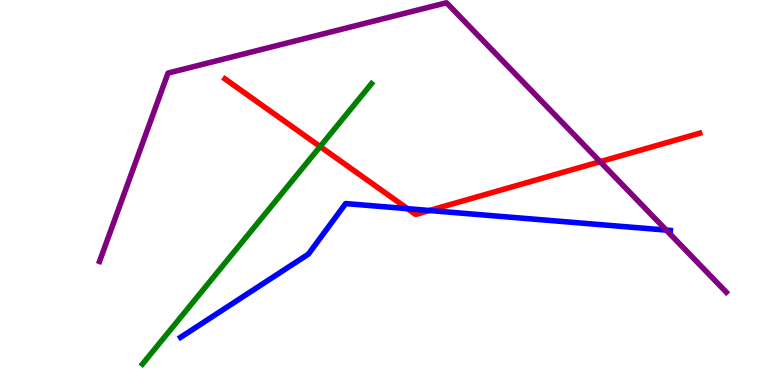[{'lines': ['blue', 'red'], 'intersections': [{'x': 5.26, 'y': 4.58}, {'x': 5.54, 'y': 4.53}]}, {'lines': ['green', 'red'], 'intersections': [{'x': 4.13, 'y': 6.19}]}, {'lines': ['purple', 'red'], 'intersections': [{'x': 7.74, 'y': 5.8}]}, {'lines': ['blue', 'green'], 'intersections': []}, {'lines': ['blue', 'purple'], 'intersections': [{'x': 8.6, 'y': 4.02}]}, {'lines': ['green', 'purple'], 'intersections': []}]